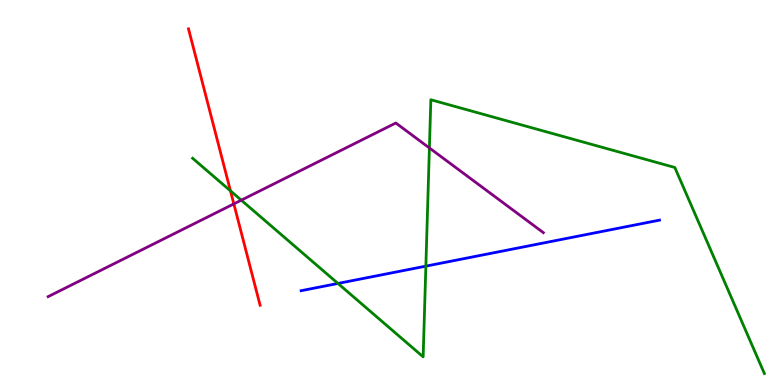[{'lines': ['blue', 'red'], 'intersections': []}, {'lines': ['green', 'red'], 'intersections': [{'x': 2.97, 'y': 5.04}]}, {'lines': ['purple', 'red'], 'intersections': [{'x': 3.02, 'y': 4.7}]}, {'lines': ['blue', 'green'], 'intersections': [{'x': 4.36, 'y': 2.64}, {'x': 5.5, 'y': 3.09}]}, {'lines': ['blue', 'purple'], 'intersections': []}, {'lines': ['green', 'purple'], 'intersections': [{'x': 3.11, 'y': 4.8}, {'x': 5.54, 'y': 6.16}]}]